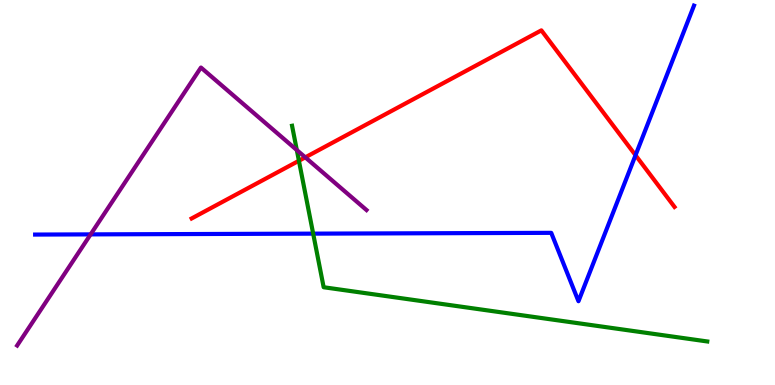[{'lines': ['blue', 'red'], 'intersections': [{'x': 8.2, 'y': 5.97}]}, {'lines': ['green', 'red'], 'intersections': [{'x': 3.86, 'y': 5.82}]}, {'lines': ['purple', 'red'], 'intersections': [{'x': 3.94, 'y': 5.91}]}, {'lines': ['blue', 'green'], 'intersections': [{'x': 4.04, 'y': 3.93}]}, {'lines': ['blue', 'purple'], 'intersections': [{'x': 1.17, 'y': 3.91}]}, {'lines': ['green', 'purple'], 'intersections': [{'x': 3.83, 'y': 6.1}]}]